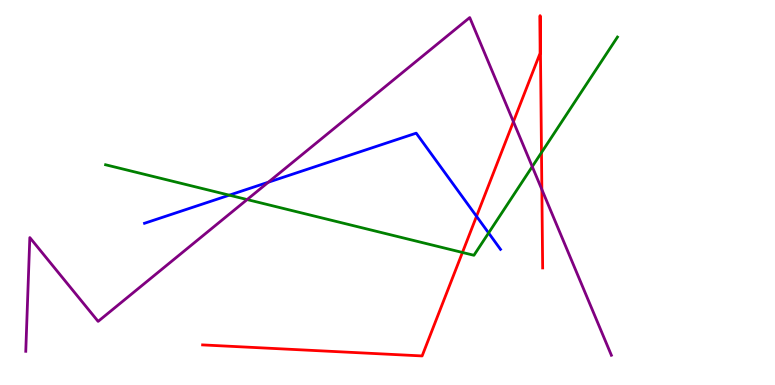[{'lines': ['blue', 'red'], 'intersections': [{'x': 6.15, 'y': 4.38}]}, {'lines': ['green', 'red'], 'intersections': [{'x': 5.97, 'y': 3.44}, {'x': 6.99, 'y': 6.04}]}, {'lines': ['purple', 'red'], 'intersections': [{'x': 6.62, 'y': 6.84}, {'x': 6.99, 'y': 5.08}]}, {'lines': ['blue', 'green'], 'intersections': [{'x': 2.96, 'y': 4.93}, {'x': 6.3, 'y': 3.95}]}, {'lines': ['blue', 'purple'], 'intersections': [{'x': 3.46, 'y': 5.27}]}, {'lines': ['green', 'purple'], 'intersections': [{'x': 3.19, 'y': 4.82}, {'x': 6.87, 'y': 5.67}]}]